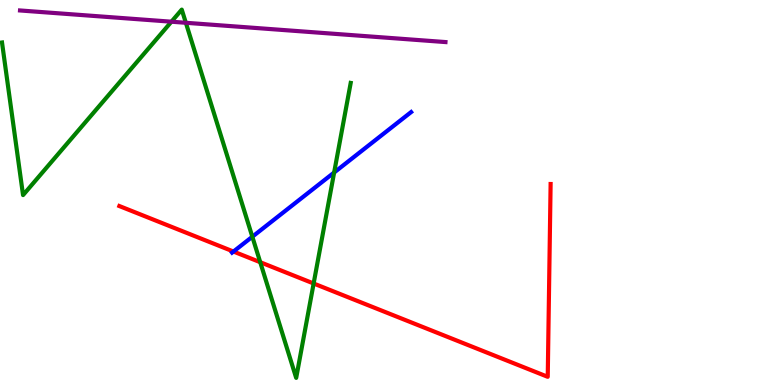[{'lines': ['blue', 'red'], 'intersections': [{'x': 3.01, 'y': 3.47}]}, {'lines': ['green', 'red'], 'intersections': [{'x': 3.36, 'y': 3.19}, {'x': 4.05, 'y': 2.64}]}, {'lines': ['purple', 'red'], 'intersections': []}, {'lines': ['blue', 'green'], 'intersections': [{'x': 3.26, 'y': 3.85}, {'x': 4.31, 'y': 5.52}]}, {'lines': ['blue', 'purple'], 'intersections': []}, {'lines': ['green', 'purple'], 'intersections': [{'x': 2.21, 'y': 9.44}, {'x': 2.4, 'y': 9.41}]}]